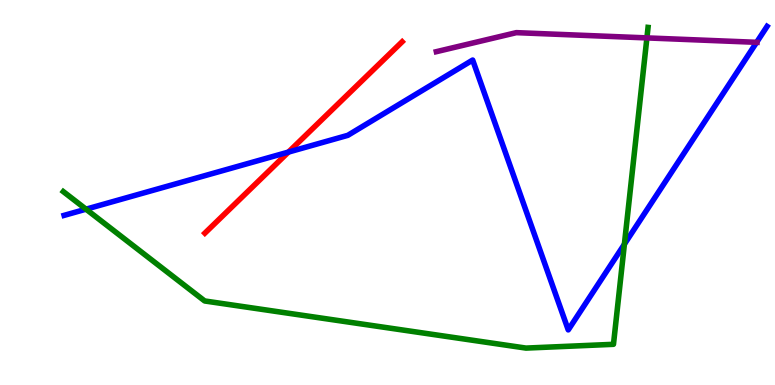[{'lines': ['blue', 'red'], 'intersections': [{'x': 3.72, 'y': 6.05}]}, {'lines': ['green', 'red'], 'intersections': []}, {'lines': ['purple', 'red'], 'intersections': []}, {'lines': ['blue', 'green'], 'intersections': [{'x': 1.11, 'y': 4.57}, {'x': 8.06, 'y': 3.66}]}, {'lines': ['blue', 'purple'], 'intersections': [{'x': 9.76, 'y': 8.9}]}, {'lines': ['green', 'purple'], 'intersections': [{'x': 8.35, 'y': 9.02}]}]